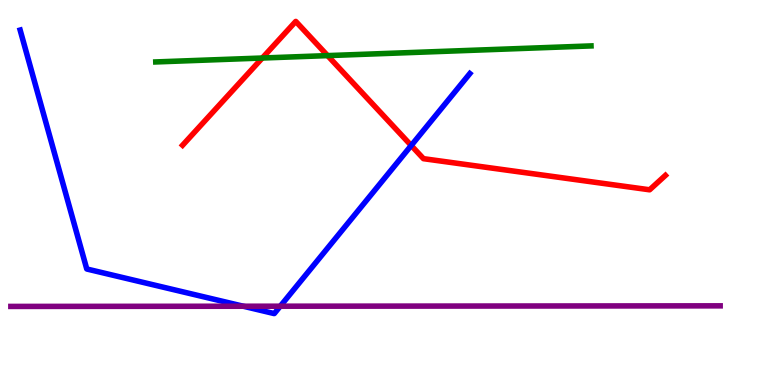[{'lines': ['blue', 'red'], 'intersections': [{'x': 5.31, 'y': 6.22}]}, {'lines': ['green', 'red'], 'intersections': [{'x': 3.38, 'y': 8.49}, {'x': 4.23, 'y': 8.56}]}, {'lines': ['purple', 'red'], 'intersections': []}, {'lines': ['blue', 'green'], 'intersections': []}, {'lines': ['blue', 'purple'], 'intersections': [{'x': 3.14, 'y': 2.05}, {'x': 3.62, 'y': 2.05}]}, {'lines': ['green', 'purple'], 'intersections': []}]